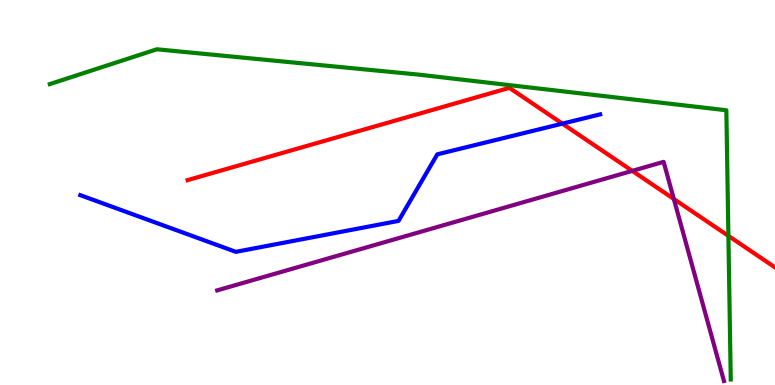[{'lines': ['blue', 'red'], 'intersections': [{'x': 7.26, 'y': 6.79}]}, {'lines': ['green', 'red'], 'intersections': [{'x': 9.4, 'y': 3.87}]}, {'lines': ['purple', 'red'], 'intersections': [{'x': 8.16, 'y': 5.56}, {'x': 8.69, 'y': 4.83}]}, {'lines': ['blue', 'green'], 'intersections': []}, {'lines': ['blue', 'purple'], 'intersections': []}, {'lines': ['green', 'purple'], 'intersections': []}]